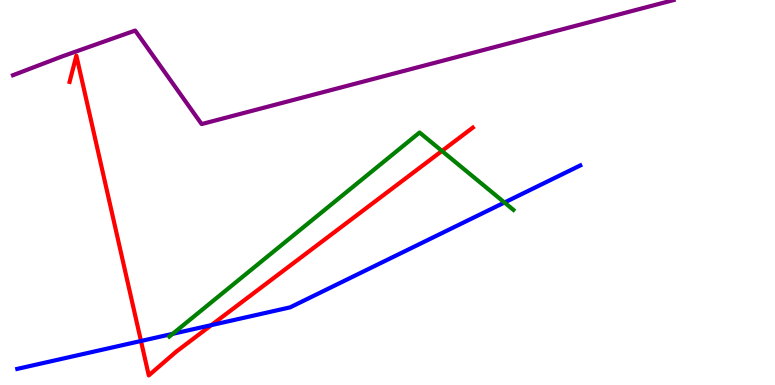[{'lines': ['blue', 'red'], 'intersections': [{'x': 1.82, 'y': 1.14}, {'x': 2.73, 'y': 1.56}]}, {'lines': ['green', 'red'], 'intersections': [{'x': 5.7, 'y': 6.08}]}, {'lines': ['purple', 'red'], 'intersections': []}, {'lines': ['blue', 'green'], 'intersections': [{'x': 2.23, 'y': 1.33}, {'x': 6.51, 'y': 4.74}]}, {'lines': ['blue', 'purple'], 'intersections': []}, {'lines': ['green', 'purple'], 'intersections': []}]